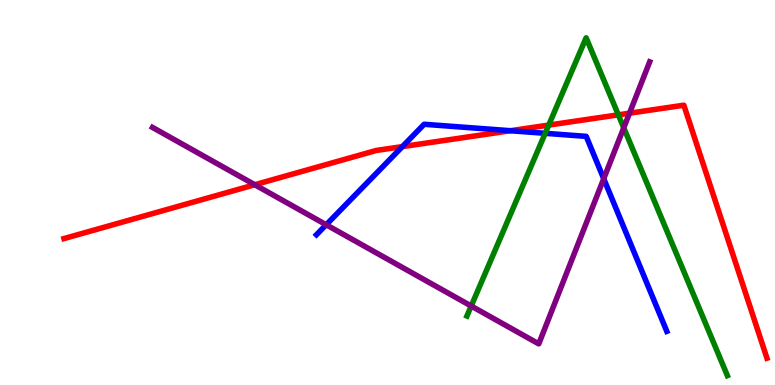[{'lines': ['blue', 'red'], 'intersections': [{'x': 5.19, 'y': 6.19}, {'x': 6.59, 'y': 6.6}]}, {'lines': ['green', 'red'], 'intersections': [{'x': 7.08, 'y': 6.75}, {'x': 7.98, 'y': 7.02}]}, {'lines': ['purple', 'red'], 'intersections': [{'x': 3.29, 'y': 5.2}, {'x': 8.12, 'y': 7.06}]}, {'lines': ['blue', 'green'], 'intersections': [{'x': 7.03, 'y': 6.54}]}, {'lines': ['blue', 'purple'], 'intersections': [{'x': 4.21, 'y': 4.16}, {'x': 7.79, 'y': 5.36}]}, {'lines': ['green', 'purple'], 'intersections': [{'x': 6.08, 'y': 2.05}, {'x': 8.05, 'y': 6.68}]}]